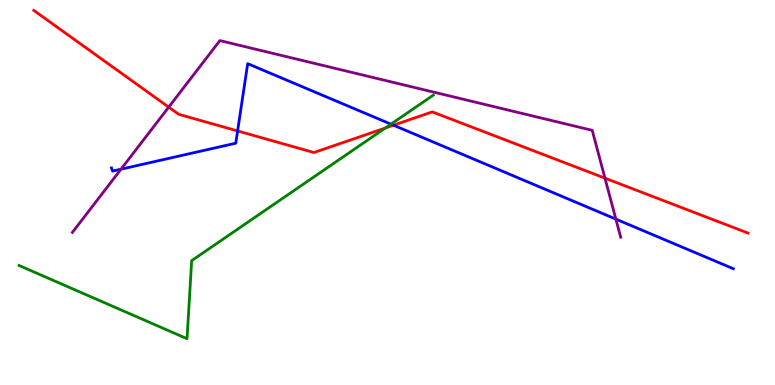[{'lines': ['blue', 'red'], 'intersections': [{'x': 3.07, 'y': 6.6}, {'x': 5.08, 'y': 6.75}]}, {'lines': ['green', 'red'], 'intersections': [{'x': 4.97, 'y': 6.67}]}, {'lines': ['purple', 'red'], 'intersections': [{'x': 2.18, 'y': 7.22}, {'x': 7.81, 'y': 5.37}]}, {'lines': ['blue', 'green'], 'intersections': [{'x': 5.04, 'y': 6.78}]}, {'lines': ['blue', 'purple'], 'intersections': [{'x': 1.56, 'y': 5.61}, {'x': 7.95, 'y': 4.31}]}, {'lines': ['green', 'purple'], 'intersections': []}]